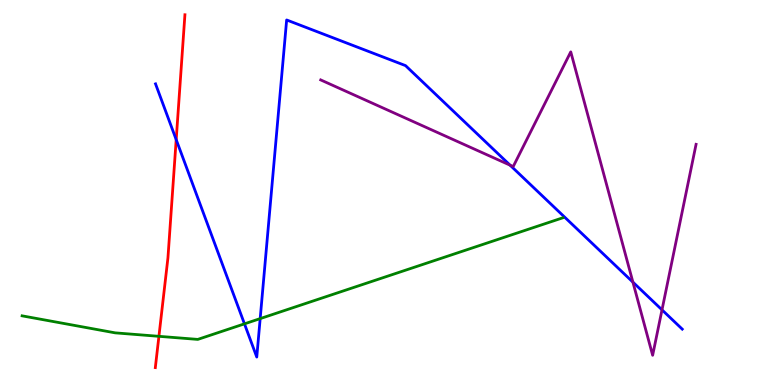[{'lines': ['blue', 'red'], 'intersections': [{'x': 2.27, 'y': 6.37}]}, {'lines': ['green', 'red'], 'intersections': [{'x': 2.05, 'y': 1.26}]}, {'lines': ['purple', 'red'], 'intersections': []}, {'lines': ['blue', 'green'], 'intersections': [{'x': 3.15, 'y': 1.59}, {'x': 3.36, 'y': 1.72}]}, {'lines': ['blue', 'purple'], 'intersections': [{'x': 6.58, 'y': 5.71}, {'x': 8.17, 'y': 2.67}, {'x': 8.54, 'y': 1.95}]}, {'lines': ['green', 'purple'], 'intersections': []}]